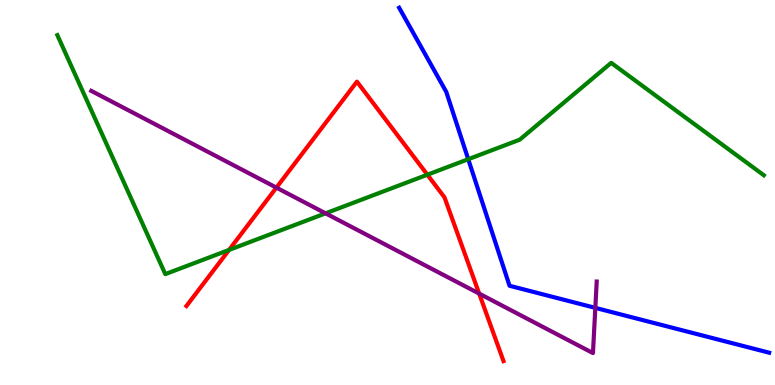[{'lines': ['blue', 'red'], 'intersections': []}, {'lines': ['green', 'red'], 'intersections': [{'x': 2.96, 'y': 3.51}, {'x': 5.51, 'y': 5.46}]}, {'lines': ['purple', 'red'], 'intersections': [{'x': 3.57, 'y': 5.13}, {'x': 6.18, 'y': 2.37}]}, {'lines': ['blue', 'green'], 'intersections': [{'x': 6.04, 'y': 5.86}]}, {'lines': ['blue', 'purple'], 'intersections': [{'x': 7.68, 'y': 2.0}]}, {'lines': ['green', 'purple'], 'intersections': [{'x': 4.2, 'y': 4.46}]}]